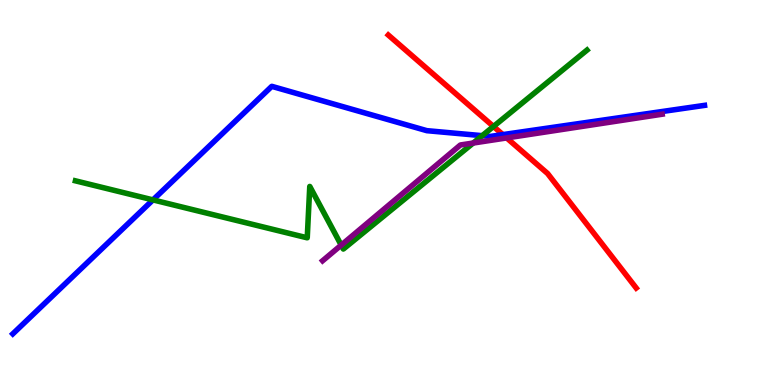[{'lines': ['blue', 'red'], 'intersections': [{'x': 6.49, 'y': 6.5}]}, {'lines': ['green', 'red'], 'intersections': [{'x': 6.37, 'y': 6.72}]}, {'lines': ['purple', 'red'], 'intersections': [{'x': 6.54, 'y': 6.42}]}, {'lines': ['blue', 'green'], 'intersections': [{'x': 1.97, 'y': 4.81}, {'x': 6.22, 'y': 6.48}]}, {'lines': ['blue', 'purple'], 'intersections': []}, {'lines': ['green', 'purple'], 'intersections': [{'x': 4.4, 'y': 3.63}, {'x': 6.11, 'y': 6.28}]}]